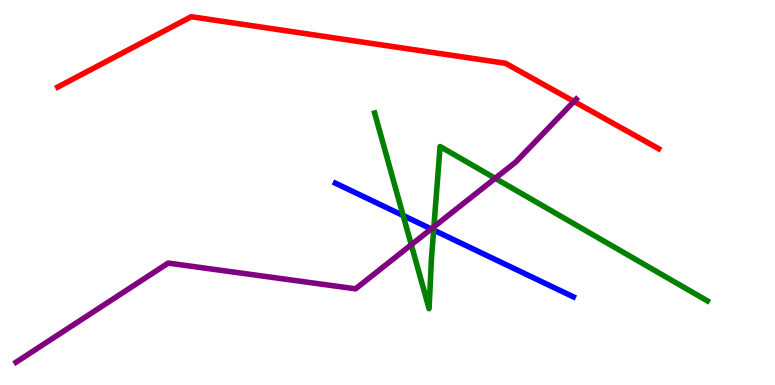[{'lines': ['blue', 'red'], 'intersections': []}, {'lines': ['green', 'red'], 'intersections': []}, {'lines': ['purple', 'red'], 'intersections': [{'x': 7.41, 'y': 7.36}]}, {'lines': ['blue', 'green'], 'intersections': [{'x': 5.2, 'y': 4.4}, {'x': 5.6, 'y': 4.02}]}, {'lines': ['blue', 'purple'], 'intersections': [{'x': 5.56, 'y': 4.05}]}, {'lines': ['green', 'purple'], 'intersections': [{'x': 5.31, 'y': 3.64}, {'x': 5.6, 'y': 4.11}, {'x': 6.39, 'y': 5.37}]}]